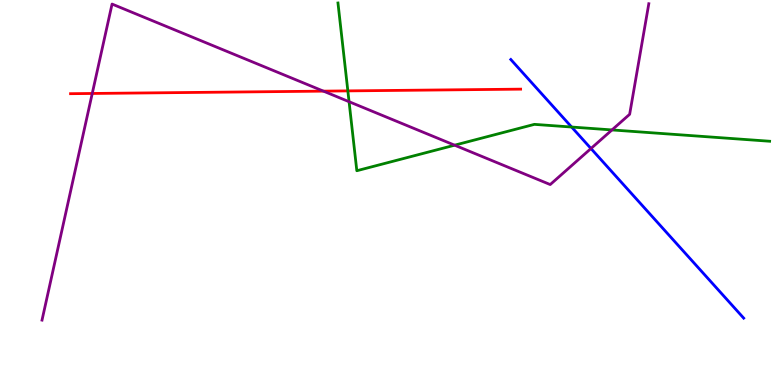[{'lines': ['blue', 'red'], 'intersections': []}, {'lines': ['green', 'red'], 'intersections': [{'x': 4.49, 'y': 7.64}]}, {'lines': ['purple', 'red'], 'intersections': [{'x': 1.19, 'y': 7.57}, {'x': 4.17, 'y': 7.63}]}, {'lines': ['blue', 'green'], 'intersections': [{'x': 7.38, 'y': 6.7}]}, {'lines': ['blue', 'purple'], 'intersections': [{'x': 7.63, 'y': 6.14}]}, {'lines': ['green', 'purple'], 'intersections': [{'x': 4.5, 'y': 7.36}, {'x': 5.87, 'y': 6.23}, {'x': 7.9, 'y': 6.63}]}]